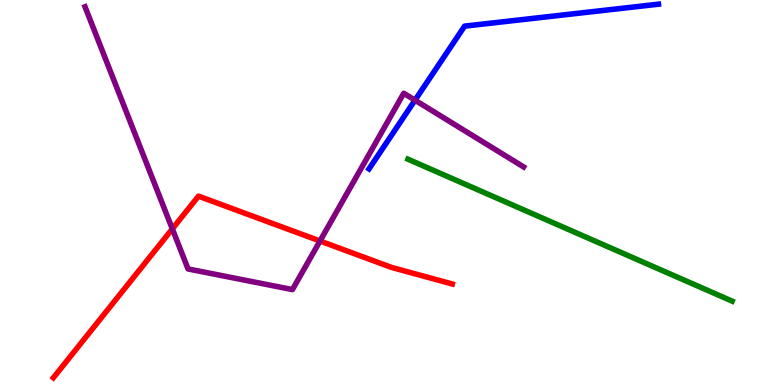[{'lines': ['blue', 'red'], 'intersections': []}, {'lines': ['green', 'red'], 'intersections': []}, {'lines': ['purple', 'red'], 'intersections': [{'x': 2.22, 'y': 4.05}, {'x': 4.13, 'y': 3.74}]}, {'lines': ['blue', 'green'], 'intersections': []}, {'lines': ['blue', 'purple'], 'intersections': [{'x': 5.35, 'y': 7.4}]}, {'lines': ['green', 'purple'], 'intersections': []}]